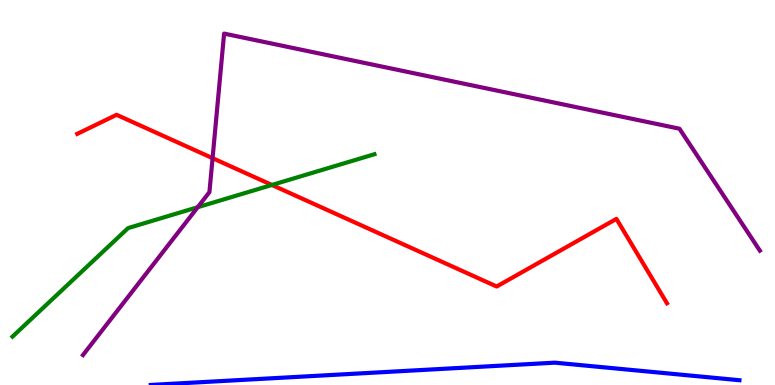[{'lines': ['blue', 'red'], 'intersections': []}, {'lines': ['green', 'red'], 'intersections': [{'x': 3.51, 'y': 5.2}]}, {'lines': ['purple', 'red'], 'intersections': [{'x': 2.74, 'y': 5.89}]}, {'lines': ['blue', 'green'], 'intersections': []}, {'lines': ['blue', 'purple'], 'intersections': []}, {'lines': ['green', 'purple'], 'intersections': [{'x': 2.55, 'y': 4.62}]}]